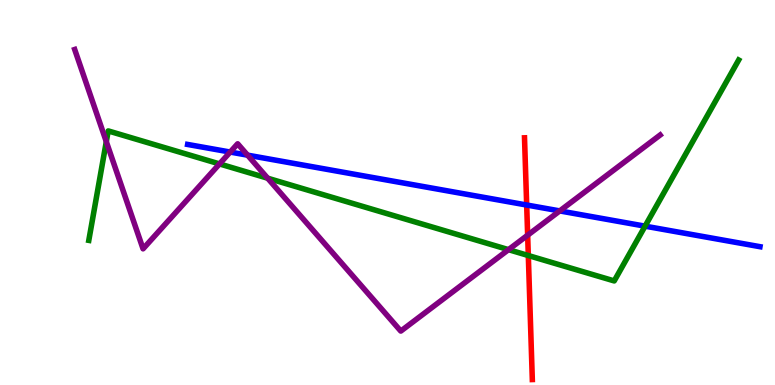[{'lines': ['blue', 'red'], 'intersections': [{'x': 6.8, 'y': 4.67}]}, {'lines': ['green', 'red'], 'intersections': [{'x': 6.82, 'y': 3.36}]}, {'lines': ['purple', 'red'], 'intersections': [{'x': 6.81, 'y': 3.89}]}, {'lines': ['blue', 'green'], 'intersections': [{'x': 8.32, 'y': 4.13}]}, {'lines': ['blue', 'purple'], 'intersections': [{'x': 2.97, 'y': 6.05}, {'x': 3.19, 'y': 5.97}, {'x': 7.22, 'y': 4.52}]}, {'lines': ['green', 'purple'], 'intersections': [{'x': 1.37, 'y': 6.32}, {'x': 2.83, 'y': 5.74}, {'x': 3.45, 'y': 5.37}, {'x': 6.56, 'y': 3.52}]}]